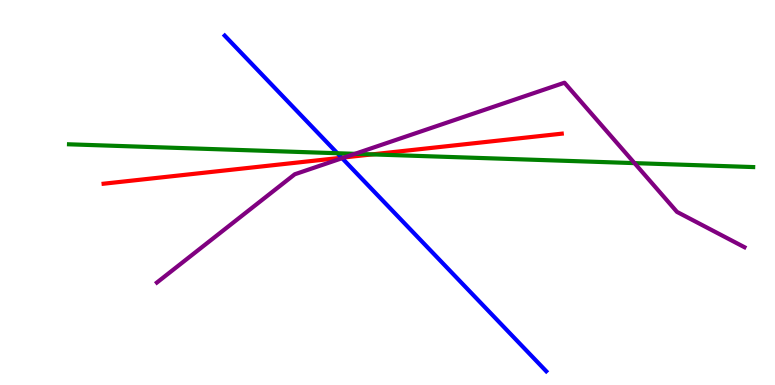[{'lines': ['blue', 'red'], 'intersections': [{'x': 4.41, 'y': 5.9}]}, {'lines': ['green', 'red'], 'intersections': [{'x': 4.8, 'y': 5.99}]}, {'lines': ['purple', 'red'], 'intersections': [{'x': 4.44, 'y': 5.91}]}, {'lines': ['blue', 'green'], 'intersections': [{'x': 4.35, 'y': 6.02}]}, {'lines': ['blue', 'purple'], 'intersections': [{'x': 4.41, 'y': 5.89}]}, {'lines': ['green', 'purple'], 'intersections': [{'x': 4.58, 'y': 6.0}, {'x': 8.19, 'y': 5.76}]}]